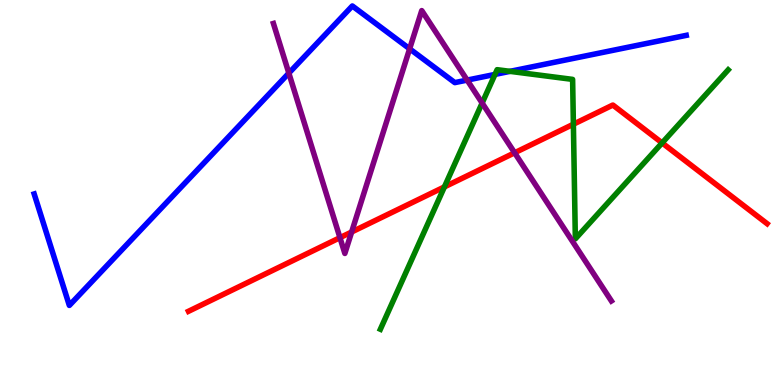[{'lines': ['blue', 'red'], 'intersections': []}, {'lines': ['green', 'red'], 'intersections': [{'x': 5.73, 'y': 5.15}, {'x': 7.4, 'y': 6.77}, {'x': 8.54, 'y': 6.29}]}, {'lines': ['purple', 'red'], 'intersections': [{'x': 4.39, 'y': 3.83}, {'x': 4.54, 'y': 3.97}, {'x': 6.64, 'y': 6.03}]}, {'lines': ['blue', 'green'], 'intersections': [{'x': 6.39, 'y': 8.07}, {'x': 6.58, 'y': 8.15}]}, {'lines': ['blue', 'purple'], 'intersections': [{'x': 3.73, 'y': 8.1}, {'x': 5.29, 'y': 8.73}, {'x': 6.03, 'y': 7.92}]}, {'lines': ['green', 'purple'], 'intersections': [{'x': 6.22, 'y': 7.32}]}]